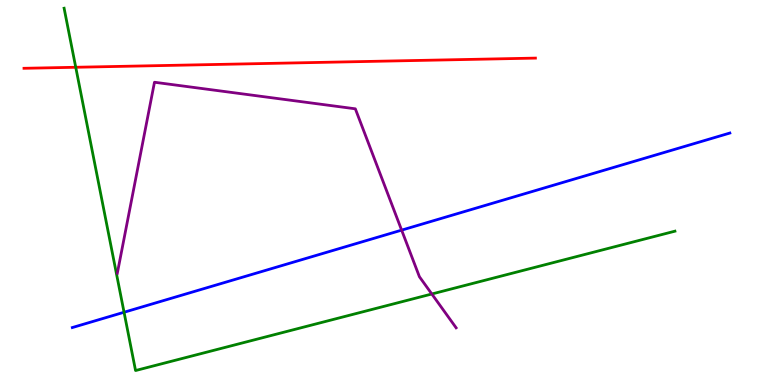[{'lines': ['blue', 'red'], 'intersections': []}, {'lines': ['green', 'red'], 'intersections': [{'x': 0.977, 'y': 8.25}]}, {'lines': ['purple', 'red'], 'intersections': []}, {'lines': ['blue', 'green'], 'intersections': [{'x': 1.6, 'y': 1.89}]}, {'lines': ['blue', 'purple'], 'intersections': [{'x': 5.18, 'y': 4.02}]}, {'lines': ['green', 'purple'], 'intersections': [{'x': 5.57, 'y': 2.36}]}]